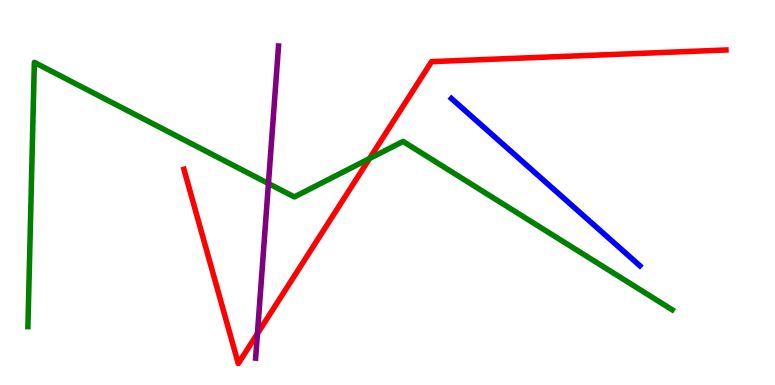[{'lines': ['blue', 'red'], 'intersections': []}, {'lines': ['green', 'red'], 'intersections': [{'x': 4.77, 'y': 5.88}]}, {'lines': ['purple', 'red'], 'intersections': [{'x': 3.32, 'y': 1.33}]}, {'lines': ['blue', 'green'], 'intersections': []}, {'lines': ['blue', 'purple'], 'intersections': []}, {'lines': ['green', 'purple'], 'intersections': [{'x': 3.46, 'y': 5.23}]}]